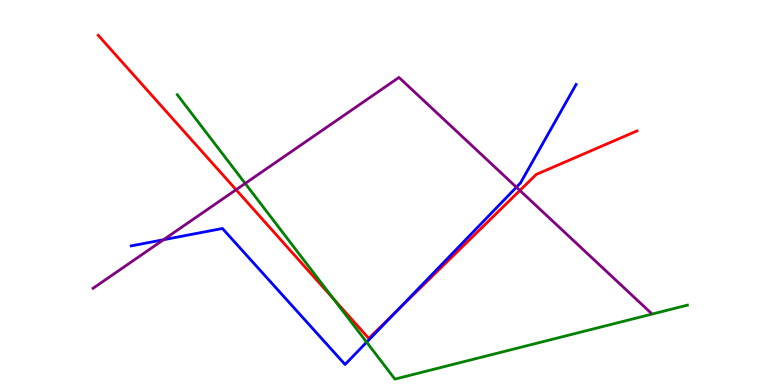[{'lines': ['blue', 'red'], 'intersections': [{'x': 5.13, 'y': 1.94}]}, {'lines': ['green', 'red'], 'intersections': [{'x': 4.31, 'y': 2.23}]}, {'lines': ['purple', 'red'], 'intersections': [{'x': 3.05, 'y': 5.07}, {'x': 6.71, 'y': 5.05}]}, {'lines': ['blue', 'green'], 'intersections': [{'x': 4.73, 'y': 1.11}]}, {'lines': ['blue', 'purple'], 'intersections': [{'x': 2.11, 'y': 3.77}, {'x': 6.66, 'y': 5.14}]}, {'lines': ['green', 'purple'], 'intersections': [{'x': 3.16, 'y': 5.24}]}]